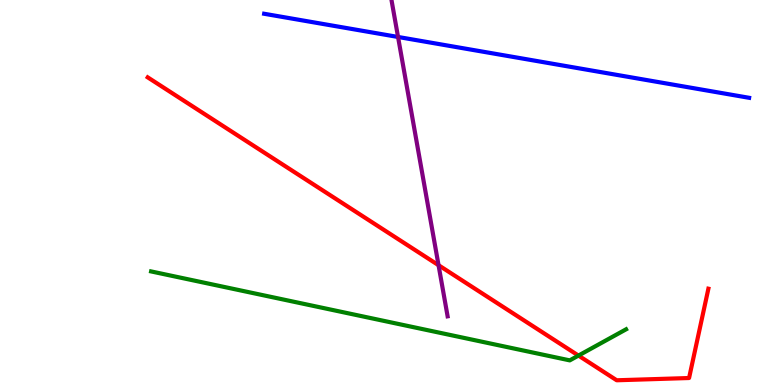[{'lines': ['blue', 'red'], 'intersections': []}, {'lines': ['green', 'red'], 'intersections': [{'x': 7.46, 'y': 0.764}]}, {'lines': ['purple', 'red'], 'intersections': [{'x': 5.66, 'y': 3.11}]}, {'lines': ['blue', 'green'], 'intersections': []}, {'lines': ['blue', 'purple'], 'intersections': [{'x': 5.14, 'y': 9.04}]}, {'lines': ['green', 'purple'], 'intersections': []}]